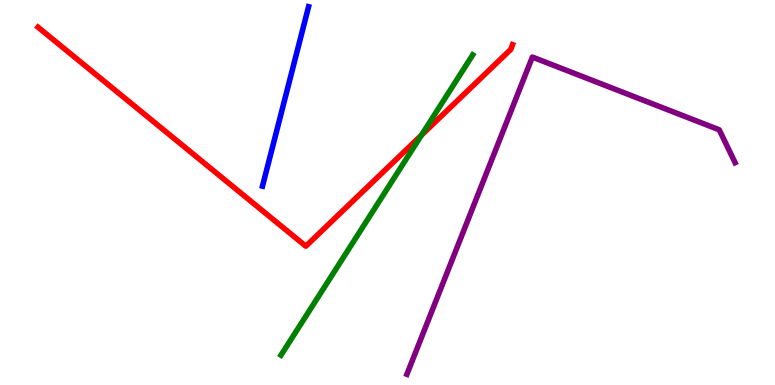[{'lines': ['blue', 'red'], 'intersections': []}, {'lines': ['green', 'red'], 'intersections': [{'x': 5.44, 'y': 6.49}]}, {'lines': ['purple', 'red'], 'intersections': []}, {'lines': ['blue', 'green'], 'intersections': []}, {'lines': ['blue', 'purple'], 'intersections': []}, {'lines': ['green', 'purple'], 'intersections': []}]